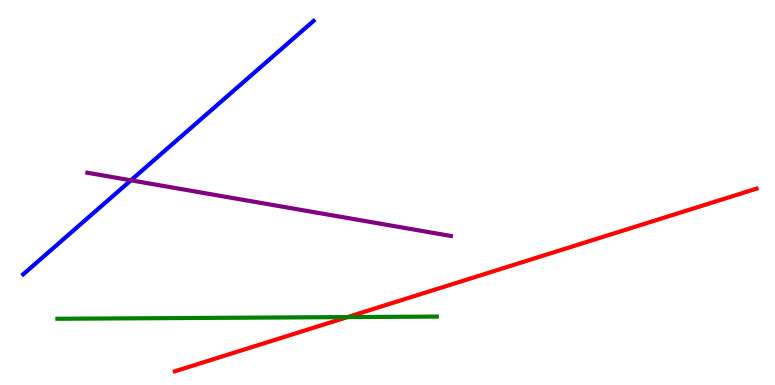[{'lines': ['blue', 'red'], 'intersections': []}, {'lines': ['green', 'red'], 'intersections': [{'x': 4.48, 'y': 1.76}]}, {'lines': ['purple', 'red'], 'intersections': []}, {'lines': ['blue', 'green'], 'intersections': []}, {'lines': ['blue', 'purple'], 'intersections': [{'x': 1.69, 'y': 5.32}]}, {'lines': ['green', 'purple'], 'intersections': []}]